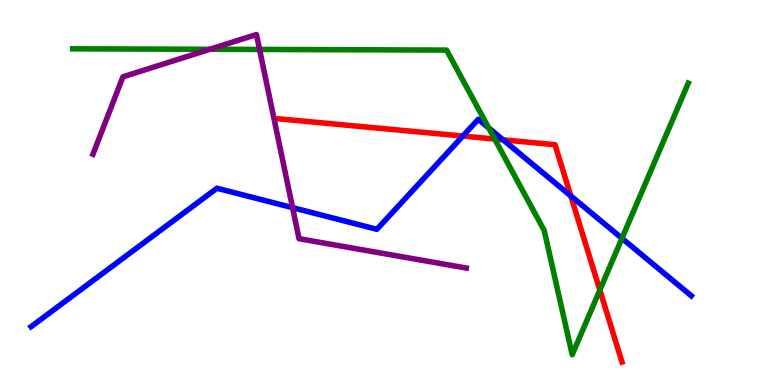[{'lines': ['blue', 'red'], 'intersections': [{'x': 5.97, 'y': 6.47}, {'x': 6.49, 'y': 6.37}, {'x': 7.37, 'y': 4.91}]}, {'lines': ['green', 'red'], 'intersections': [{'x': 6.38, 'y': 6.39}, {'x': 7.74, 'y': 2.46}]}, {'lines': ['purple', 'red'], 'intersections': []}, {'lines': ['blue', 'green'], 'intersections': [{'x': 6.31, 'y': 6.68}, {'x': 8.03, 'y': 3.81}]}, {'lines': ['blue', 'purple'], 'intersections': [{'x': 3.78, 'y': 4.61}]}, {'lines': ['green', 'purple'], 'intersections': [{'x': 2.71, 'y': 8.72}, {'x': 3.35, 'y': 8.72}]}]